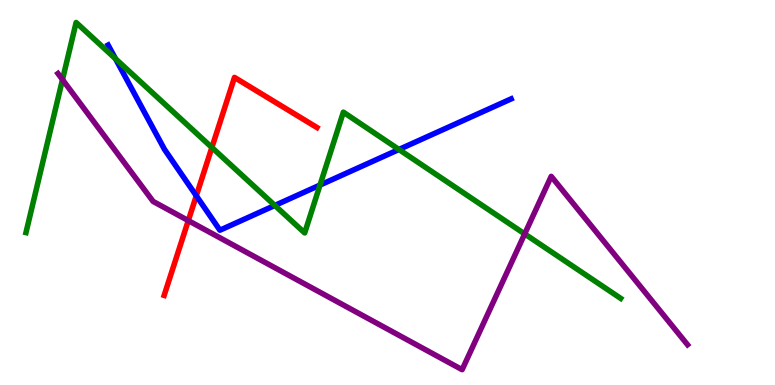[{'lines': ['blue', 'red'], 'intersections': [{'x': 2.53, 'y': 4.91}]}, {'lines': ['green', 'red'], 'intersections': [{'x': 2.73, 'y': 6.17}]}, {'lines': ['purple', 'red'], 'intersections': [{'x': 2.43, 'y': 4.27}]}, {'lines': ['blue', 'green'], 'intersections': [{'x': 1.49, 'y': 8.47}, {'x': 3.55, 'y': 4.66}, {'x': 4.13, 'y': 5.19}, {'x': 5.15, 'y': 6.12}]}, {'lines': ['blue', 'purple'], 'intersections': []}, {'lines': ['green', 'purple'], 'intersections': [{'x': 0.806, 'y': 7.93}, {'x': 6.77, 'y': 3.92}]}]